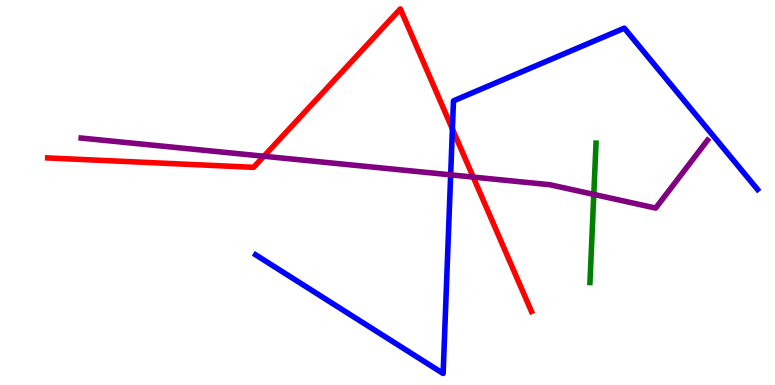[{'lines': ['blue', 'red'], 'intersections': [{'x': 5.84, 'y': 6.65}]}, {'lines': ['green', 'red'], 'intersections': []}, {'lines': ['purple', 'red'], 'intersections': [{'x': 3.41, 'y': 5.94}, {'x': 6.11, 'y': 5.4}]}, {'lines': ['blue', 'green'], 'intersections': []}, {'lines': ['blue', 'purple'], 'intersections': [{'x': 5.81, 'y': 5.46}]}, {'lines': ['green', 'purple'], 'intersections': [{'x': 7.66, 'y': 4.95}]}]